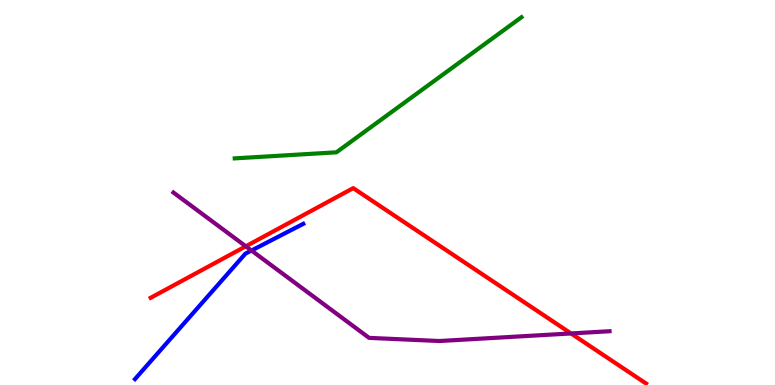[{'lines': ['blue', 'red'], 'intersections': []}, {'lines': ['green', 'red'], 'intersections': []}, {'lines': ['purple', 'red'], 'intersections': [{'x': 3.17, 'y': 3.6}, {'x': 7.37, 'y': 1.34}]}, {'lines': ['blue', 'green'], 'intersections': []}, {'lines': ['blue', 'purple'], 'intersections': [{'x': 3.25, 'y': 3.49}]}, {'lines': ['green', 'purple'], 'intersections': []}]